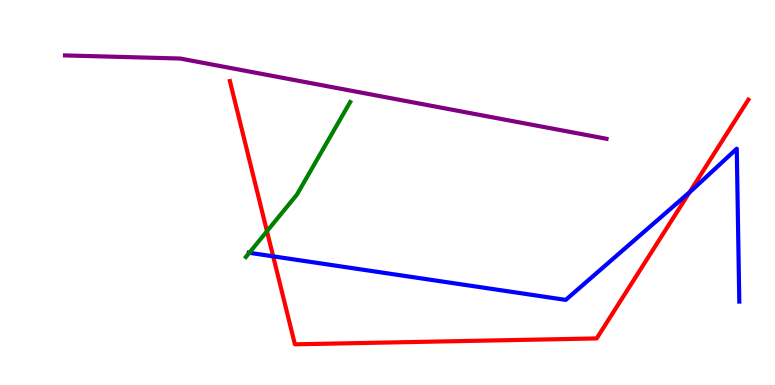[{'lines': ['blue', 'red'], 'intersections': [{'x': 3.52, 'y': 3.34}, {'x': 8.9, 'y': 5.01}]}, {'lines': ['green', 'red'], 'intersections': [{'x': 3.44, 'y': 3.99}]}, {'lines': ['purple', 'red'], 'intersections': []}, {'lines': ['blue', 'green'], 'intersections': [{'x': 3.22, 'y': 3.43}]}, {'lines': ['blue', 'purple'], 'intersections': []}, {'lines': ['green', 'purple'], 'intersections': []}]